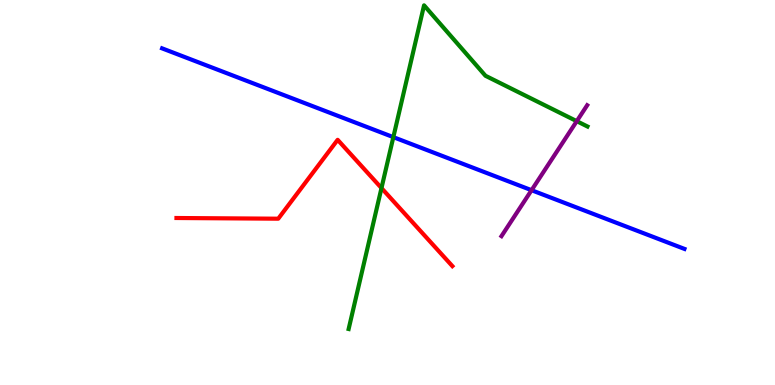[{'lines': ['blue', 'red'], 'intersections': []}, {'lines': ['green', 'red'], 'intersections': [{'x': 4.92, 'y': 5.12}]}, {'lines': ['purple', 'red'], 'intersections': []}, {'lines': ['blue', 'green'], 'intersections': [{'x': 5.08, 'y': 6.44}]}, {'lines': ['blue', 'purple'], 'intersections': [{'x': 6.86, 'y': 5.06}]}, {'lines': ['green', 'purple'], 'intersections': [{'x': 7.44, 'y': 6.85}]}]